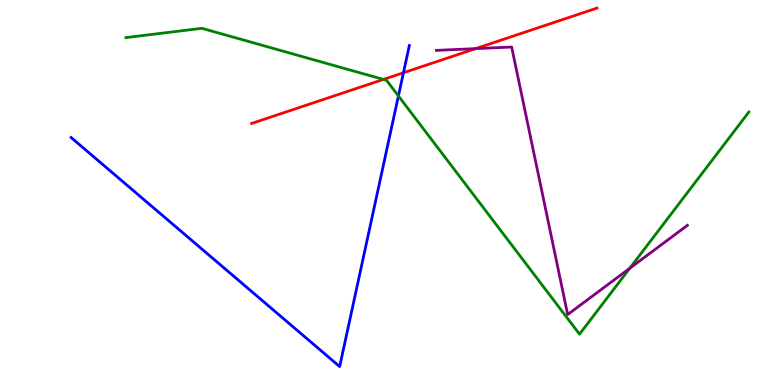[{'lines': ['blue', 'red'], 'intersections': [{'x': 5.21, 'y': 8.11}]}, {'lines': ['green', 'red'], 'intersections': [{'x': 4.95, 'y': 7.94}]}, {'lines': ['purple', 'red'], 'intersections': [{'x': 6.14, 'y': 8.74}]}, {'lines': ['blue', 'green'], 'intersections': [{'x': 5.14, 'y': 7.51}]}, {'lines': ['blue', 'purple'], 'intersections': []}, {'lines': ['green', 'purple'], 'intersections': [{'x': 8.13, 'y': 3.03}]}]